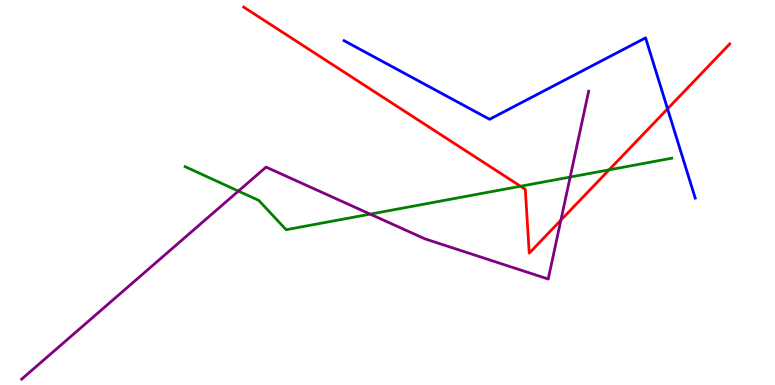[{'lines': ['blue', 'red'], 'intersections': [{'x': 8.61, 'y': 7.17}]}, {'lines': ['green', 'red'], 'intersections': [{'x': 6.72, 'y': 5.16}, {'x': 7.86, 'y': 5.59}]}, {'lines': ['purple', 'red'], 'intersections': [{'x': 7.24, 'y': 4.28}]}, {'lines': ['blue', 'green'], 'intersections': []}, {'lines': ['blue', 'purple'], 'intersections': []}, {'lines': ['green', 'purple'], 'intersections': [{'x': 3.08, 'y': 5.04}, {'x': 4.78, 'y': 4.44}, {'x': 7.36, 'y': 5.4}]}]